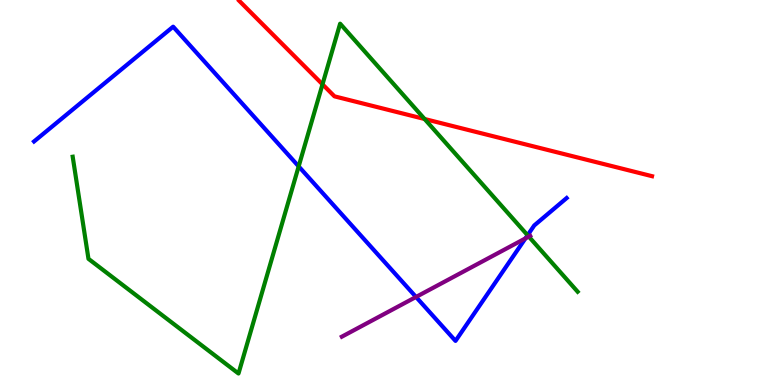[{'lines': ['blue', 'red'], 'intersections': []}, {'lines': ['green', 'red'], 'intersections': [{'x': 4.16, 'y': 7.81}, {'x': 5.48, 'y': 6.91}]}, {'lines': ['purple', 'red'], 'intersections': []}, {'lines': ['blue', 'green'], 'intersections': [{'x': 3.85, 'y': 5.68}, {'x': 6.81, 'y': 3.89}]}, {'lines': ['blue', 'purple'], 'intersections': [{'x': 5.37, 'y': 2.29}, {'x': 6.78, 'y': 3.81}]}, {'lines': ['green', 'purple'], 'intersections': [{'x': 6.82, 'y': 3.85}]}]